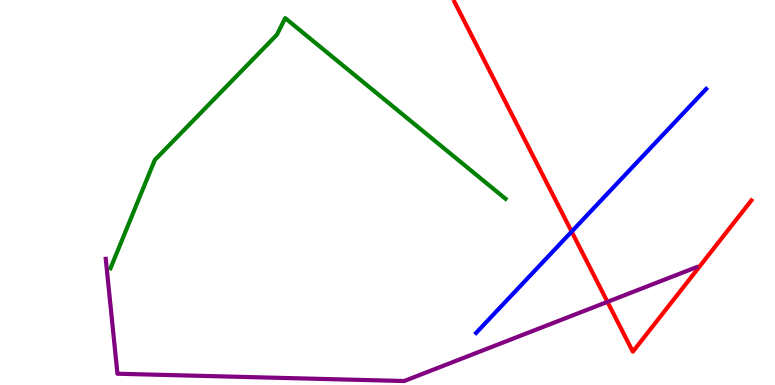[{'lines': ['blue', 'red'], 'intersections': [{'x': 7.38, 'y': 3.98}]}, {'lines': ['green', 'red'], 'intersections': []}, {'lines': ['purple', 'red'], 'intersections': [{'x': 7.84, 'y': 2.16}]}, {'lines': ['blue', 'green'], 'intersections': []}, {'lines': ['blue', 'purple'], 'intersections': []}, {'lines': ['green', 'purple'], 'intersections': []}]